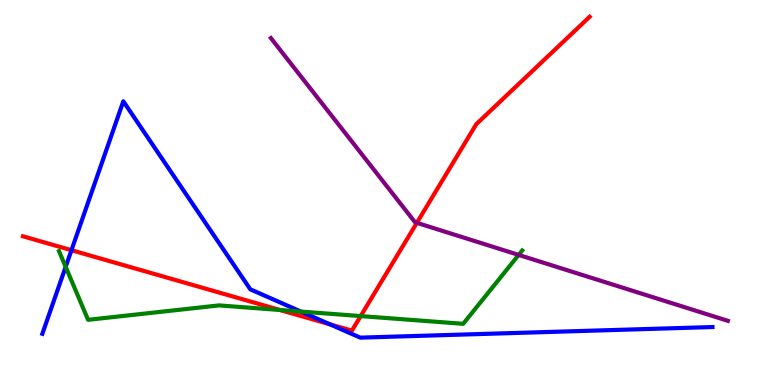[{'lines': ['blue', 'red'], 'intersections': [{'x': 0.922, 'y': 3.5}, {'x': 4.26, 'y': 1.58}]}, {'lines': ['green', 'red'], 'intersections': [{'x': 3.61, 'y': 1.95}, {'x': 4.65, 'y': 1.79}]}, {'lines': ['purple', 'red'], 'intersections': [{'x': 5.38, 'y': 4.21}]}, {'lines': ['blue', 'green'], 'intersections': [{'x': 0.847, 'y': 3.07}, {'x': 3.88, 'y': 1.91}]}, {'lines': ['blue', 'purple'], 'intersections': []}, {'lines': ['green', 'purple'], 'intersections': [{'x': 6.69, 'y': 3.38}]}]